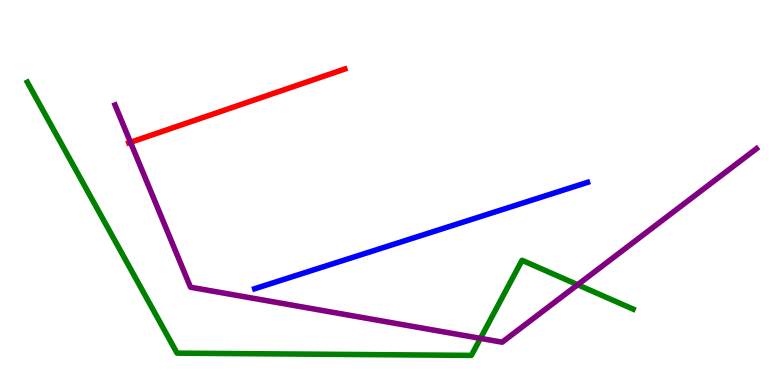[{'lines': ['blue', 'red'], 'intersections': []}, {'lines': ['green', 'red'], 'intersections': []}, {'lines': ['purple', 'red'], 'intersections': [{'x': 1.68, 'y': 6.3}]}, {'lines': ['blue', 'green'], 'intersections': []}, {'lines': ['blue', 'purple'], 'intersections': []}, {'lines': ['green', 'purple'], 'intersections': [{'x': 6.2, 'y': 1.21}, {'x': 7.45, 'y': 2.6}]}]